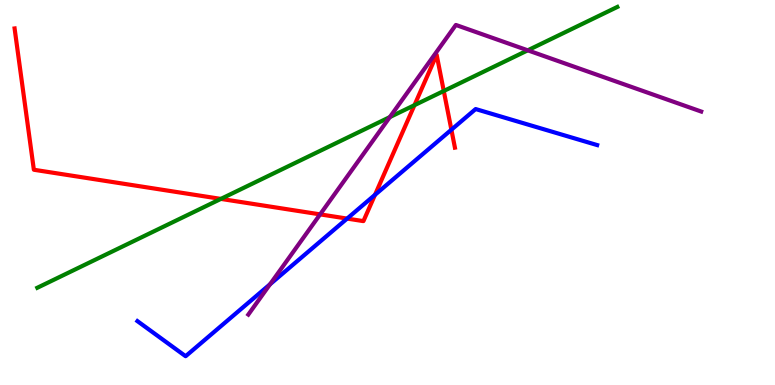[{'lines': ['blue', 'red'], 'intersections': [{'x': 4.48, 'y': 4.32}, {'x': 4.84, 'y': 4.94}, {'x': 5.82, 'y': 6.63}]}, {'lines': ['green', 'red'], 'intersections': [{'x': 2.85, 'y': 4.83}, {'x': 5.35, 'y': 7.27}, {'x': 5.73, 'y': 7.64}]}, {'lines': ['purple', 'red'], 'intersections': [{'x': 4.13, 'y': 4.43}]}, {'lines': ['blue', 'green'], 'intersections': []}, {'lines': ['blue', 'purple'], 'intersections': [{'x': 3.48, 'y': 2.62}]}, {'lines': ['green', 'purple'], 'intersections': [{'x': 5.03, 'y': 6.96}, {'x': 6.81, 'y': 8.69}]}]